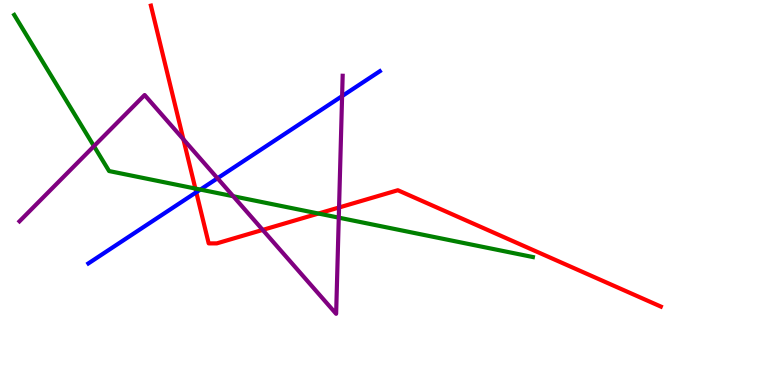[{'lines': ['blue', 'red'], 'intersections': [{'x': 2.53, 'y': 5.01}]}, {'lines': ['green', 'red'], 'intersections': [{'x': 2.52, 'y': 5.1}, {'x': 4.11, 'y': 4.45}]}, {'lines': ['purple', 'red'], 'intersections': [{'x': 2.37, 'y': 6.38}, {'x': 3.39, 'y': 4.03}, {'x': 4.37, 'y': 4.61}]}, {'lines': ['blue', 'green'], 'intersections': [{'x': 2.59, 'y': 5.08}]}, {'lines': ['blue', 'purple'], 'intersections': [{'x': 2.81, 'y': 5.37}, {'x': 4.41, 'y': 7.5}]}, {'lines': ['green', 'purple'], 'intersections': [{'x': 1.21, 'y': 6.2}, {'x': 3.01, 'y': 4.9}, {'x': 4.37, 'y': 4.35}]}]